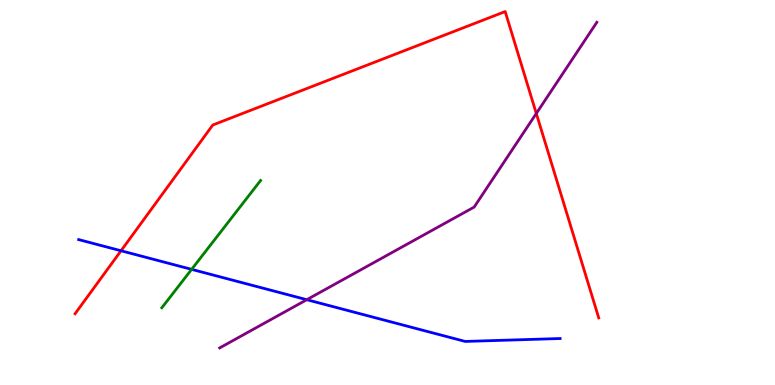[{'lines': ['blue', 'red'], 'intersections': [{'x': 1.56, 'y': 3.49}]}, {'lines': ['green', 'red'], 'intersections': []}, {'lines': ['purple', 'red'], 'intersections': [{'x': 6.92, 'y': 7.05}]}, {'lines': ['blue', 'green'], 'intersections': [{'x': 2.47, 'y': 3.0}]}, {'lines': ['blue', 'purple'], 'intersections': [{'x': 3.96, 'y': 2.22}]}, {'lines': ['green', 'purple'], 'intersections': []}]